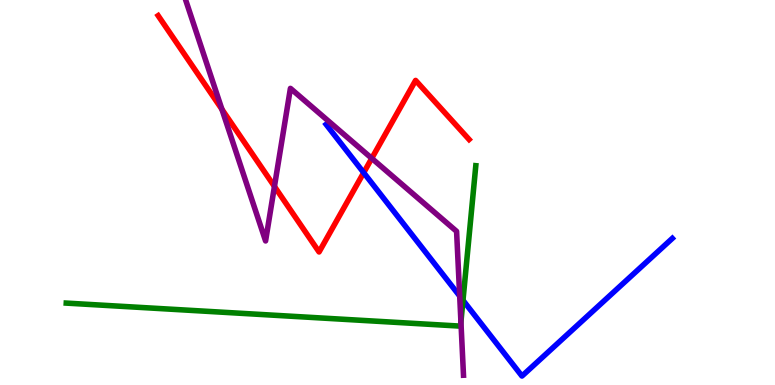[{'lines': ['blue', 'red'], 'intersections': [{'x': 4.69, 'y': 5.52}]}, {'lines': ['green', 'red'], 'intersections': []}, {'lines': ['purple', 'red'], 'intersections': [{'x': 2.86, 'y': 7.16}, {'x': 3.54, 'y': 5.16}, {'x': 4.8, 'y': 5.89}]}, {'lines': ['blue', 'green'], 'intersections': [{'x': 5.97, 'y': 2.2}]}, {'lines': ['blue', 'purple'], 'intersections': [{'x': 5.93, 'y': 2.31}]}, {'lines': ['green', 'purple'], 'intersections': [{'x': 5.95, 'y': 1.64}]}]